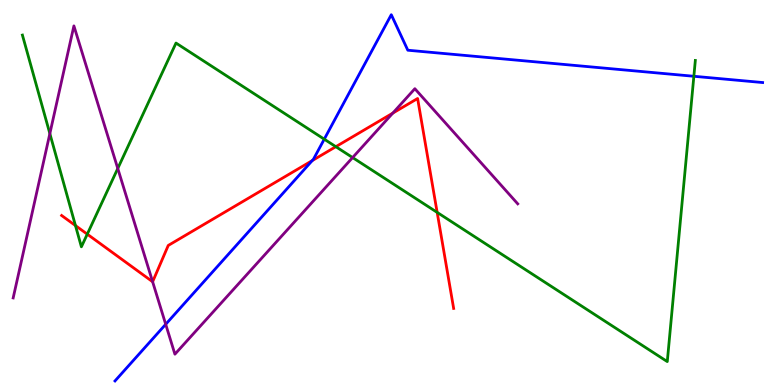[{'lines': ['blue', 'red'], 'intersections': [{'x': 4.03, 'y': 5.83}]}, {'lines': ['green', 'red'], 'intersections': [{'x': 0.974, 'y': 4.14}, {'x': 1.13, 'y': 3.92}, {'x': 4.33, 'y': 6.19}, {'x': 5.64, 'y': 4.48}]}, {'lines': ['purple', 'red'], 'intersections': [{'x': 1.97, 'y': 2.68}, {'x': 5.07, 'y': 7.06}]}, {'lines': ['blue', 'green'], 'intersections': [{'x': 4.18, 'y': 6.38}, {'x': 8.95, 'y': 8.02}]}, {'lines': ['blue', 'purple'], 'intersections': [{'x': 2.14, 'y': 1.58}]}, {'lines': ['green', 'purple'], 'intersections': [{'x': 0.643, 'y': 6.53}, {'x': 1.52, 'y': 5.62}, {'x': 4.55, 'y': 5.91}]}]